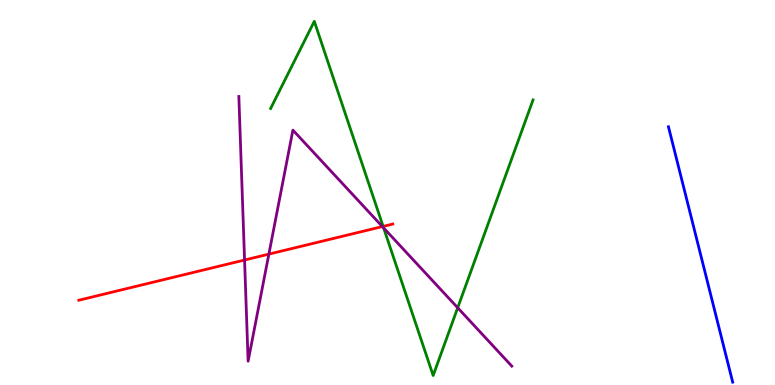[{'lines': ['blue', 'red'], 'intersections': []}, {'lines': ['green', 'red'], 'intersections': [{'x': 4.94, 'y': 4.12}]}, {'lines': ['purple', 'red'], 'intersections': [{'x': 3.16, 'y': 3.25}, {'x': 3.47, 'y': 3.4}, {'x': 4.93, 'y': 4.11}]}, {'lines': ['blue', 'green'], 'intersections': []}, {'lines': ['blue', 'purple'], 'intersections': []}, {'lines': ['green', 'purple'], 'intersections': [{'x': 4.95, 'y': 4.08}, {'x': 5.91, 'y': 2.01}]}]